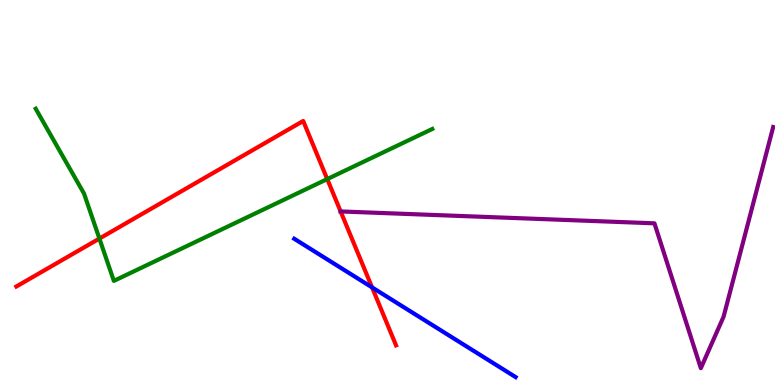[{'lines': ['blue', 'red'], 'intersections': [{'x': 4.8, 'y': 2.54}]}, {'lines': ['green', 'red'], 'intersections': [{'x': 1.28, 'y': 3.8}, {'x': 4.22, 'y': 5.35}]}, {'lines': ['purple', 'red'], 'intersections': [{'x': 4.4, 'y': 4.51}]}, {'lines': ['blue', 'green'], 'intersections': []}, {'lines': ['blue', 'purple'], 'intersections': []}, {'lines': ['green', 'purple'], 'intersections': []}]